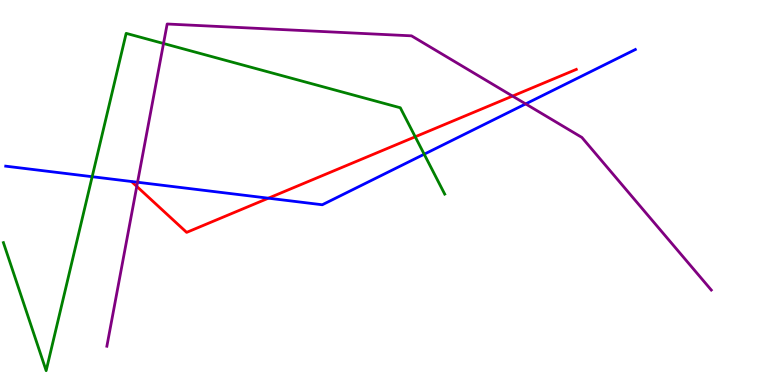[{'lines': ['blue', 'red'], 'intersections': [{'x': 3.46, 'y': 4.85}]}, {'lines': ['green', 'red'], 'intersections': [{'x': 5.36, 'y': 6.45}]}, {'lines': ['purple', 'red'], 'intersections': [{'x': 1.76, 'y': 5.16}, {'x': 6.61, 'y': 7.5}]}, {'lines': ['blue', 'green'], 'intersections': [{'x': 1.19, 'y': 5.41}, {'x': 5.47, 'y': 5.99}]}, {'lines': ['blue', 'purple'], 'intersections': [{'x': 1.77, 'y': 5.27}, {'x': 6.78, 'y': 7.3}]}, {'lines': ['green', 'purple'], 'intersections': [{'x': 2.11, 'y': 8.87}]}]